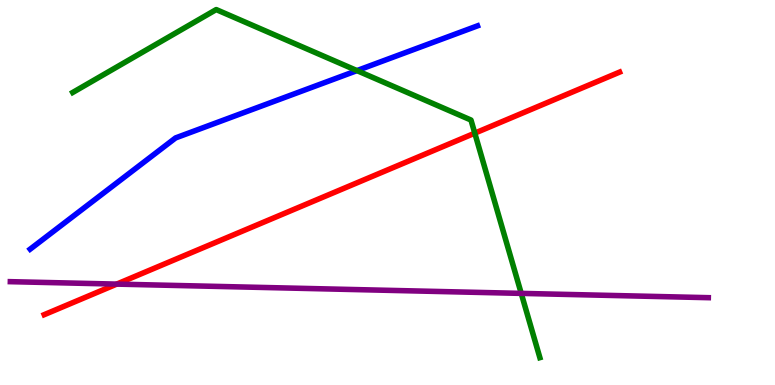[{'lines': ['blue', 'red'], 'intersections': []}, {'lines': ['green', 'red'], 'intersections': [{'x': 6.13, 'y': 6.54}]}, {'lines': ['purple', 'red'], 'intersections': [{'x': 1.51, 'y': 2.62}]}, {'lines': ['blue', 'green'], 'intersections': [{'x': 4.61, 'y': 8.17}]}, {'lines': ['blue', 'purple'], 'intersections': []}, {'lines': ['green', 'purple'], 'intersections': [{'x': 6.73, 'y': 2.38}]}]